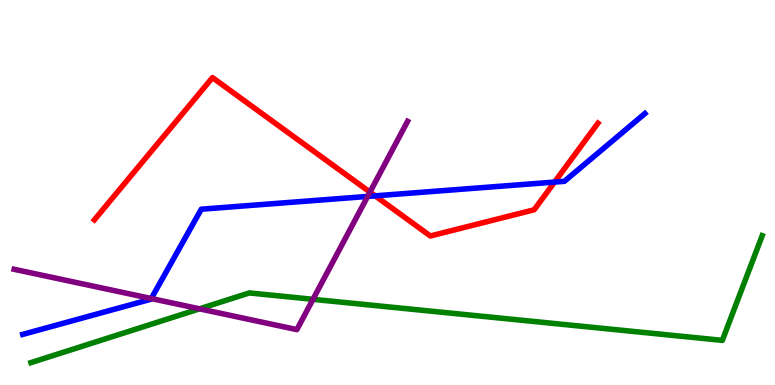[{'lines': ['blue', 'red'], 'intersections': [{'x': 4.84, 'y': 4.91}, {'x': 7.16, 'y': 5.27}]}, {'lines': ['green', 'red'], 'intersections': []}, {'lines': ['purple', 'red'], 'intersections': [{'x': 4.77, 'y': 5.01}]}, {'lines': ['blue', 'green'], 'intersections': []}, {'lines': ['blue', 'purple'], 'intersections': [{'x': 1.95, 'y': 2.25}, {'x': 4.74, 'y': 4.9}]}, {'lines': ['green', 'purple'], 'intersections': [{'x': 2.57, 'y': 1.98}, {'x': 4.04, 'y': 2.23}]}]